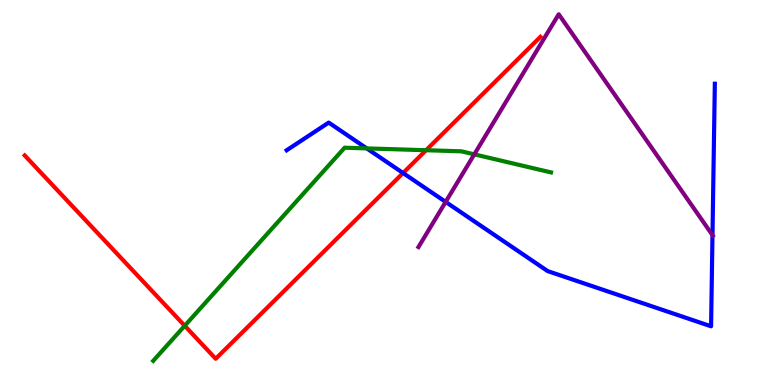[{'lines': ['blue', 'red'], 'intersections': [{'x': 5.2, 'y': 5.51}]}, {'lines': ['green', 'red'], 'intersections': [{'x': 2.38, 'y': 1.54}, {'x': 5.5, 'y': 6.1}]}, {'lines': ['purple', 'red'], 'intersections': []}, {'lines': ['blue', 'green'], 'intersections': [{'x': 4.73, 'y': 6.15}]}, {'lines': ['blue', 'purple'], 'intersections': [{'x': 5.75, 'y': 4.76}, {'x': 9.19, 'y': 3.89}]}, {'lines': ['green', 'purple'], 'intersections': [{'x': 6.12, 'y': 5.99}]}]